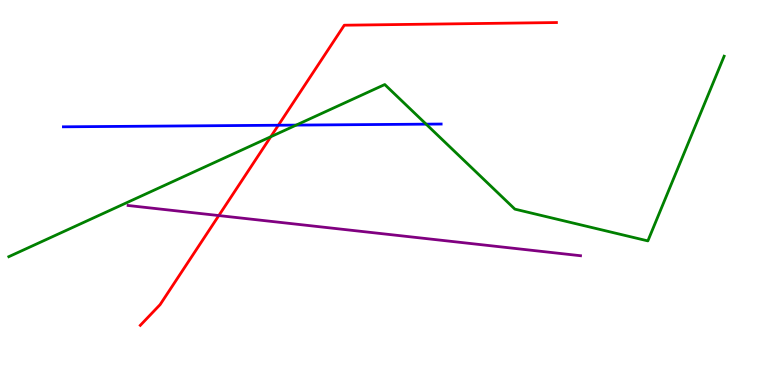[{'lines': ['blue', 'red'], 'intersections': [{'x': 3.59, 'y': 6.75}]}, {'lines': ['green', 'red'], 'intersections': [{'x': 3.49, 'y': 6.45}]}, {'lines': ['purple', 'red'], 'intersections': [{'x': 2.82, 'y': 4.4}]}, {'lines': ['blue', 'green'], 'intersections': [{'x': 3.82, 'y': 6.75}, {'x': 5.5, 'y': 6.78}]}, {'lines': ['blue', 'purple'], 'intersections': []}, {'lines': ['green', 'purple'], 'intersections': []}]